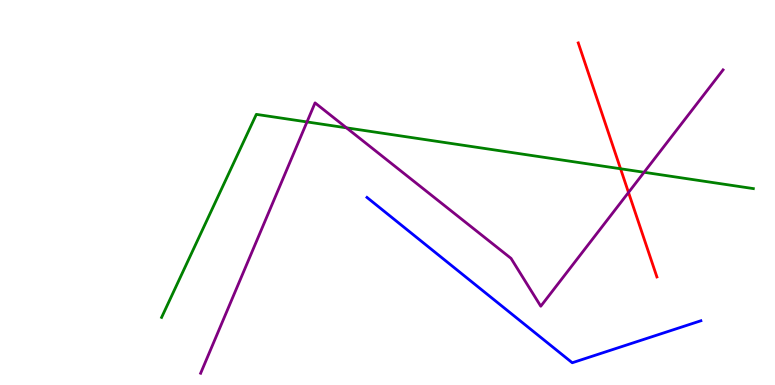[{'lines': ['blue', 'red'], 'intersections': []}, {'lines': ['green', 'red'], 'intersections': [{'x': 8.01, 'y': 5.62}]}, {'lines': ['purple', 'red'], 'intersections': [{'x': 8.11, 'y': 5.0}]}, {'lines': ['blue', 'green'], 'intersections': []}, {'lines': ['blue', 'purple'], 'intersections': []}, {'lines': ['green', 'purple'], 'intersections': [{'x': 3.96, 'y': 6.83}, {'x': 4.47, 'y': 6.68}, {'x': 8.31, 'y': 5.53}]}]